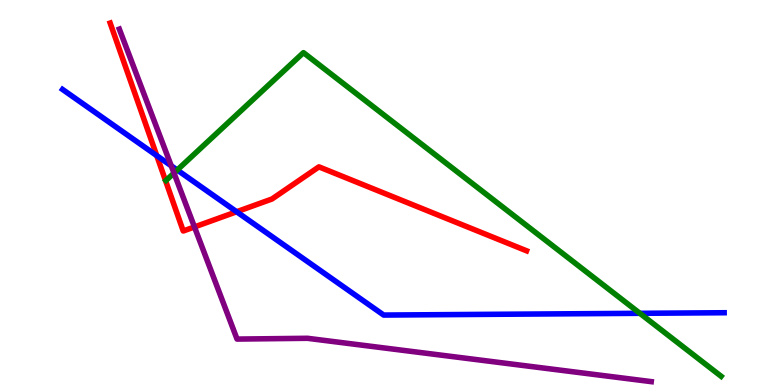[{'lines': ['blue', 'red'], 'intersections': [{'x': 2.02, 'y': 5.96}, {'x': 3.05, 'y': 4.5}]}, {'lines': ['green', 'red'], 'intersections': []}, {'lines': ['purple', 'red'], 'intersections': [{'x': 2.51, 'y': 4.11}]}, {'lines': ['blue', 'green'], 'intersections': [{'x': 2.29, 'y': 5.58}, {'x': 8.26, 'y': 1.86}]}, {'lines': ['blue', 'purple'], 'intersections': [{'x': 2.21, 'y': 5.69}]}, {'lines': ['green', 'purple'], 'intersections': [{'x': 2.24, 'y': 5.51}]}]